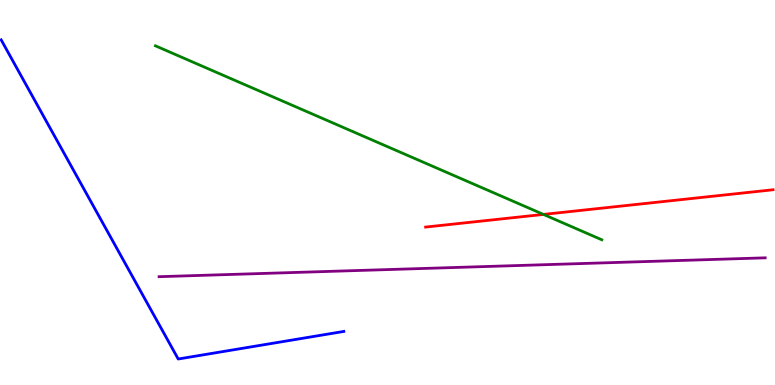[{'lines': ['blue', 'red'], 'intersections': []}, {'lines': ['green', 'red'], 'intersections': [{'x': 7.01, 'y': 4.43}]}, {'lines': ['purple', 'red'], 'intersections': []}, {'lines': ['blue', 'green'], 'intersections': []}, {'lines': ['blue', 'purple'], 'intersections': []}, {'lines': ['green', 'purple'], 'intersections': []}]